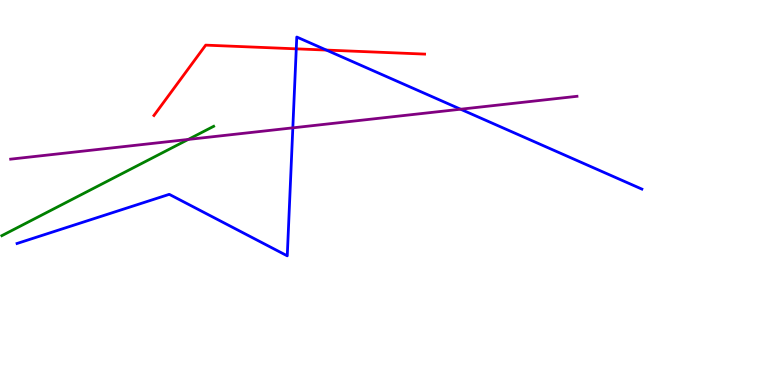[{'lines': ['blue', 'red'], 'intersections': [{'x': 3.82, 'y': 8.73}, {'x': 4.21, 'y': 8.7}]}, {'lines': ['green', 'red'], 'intersections': []}, {'lines': ['purple', 'red'], 'intersections': []}, {'lines': ['blue', 'green'], 'intersections': []}, {'lines': ['blue', 'purple'], 'intersections': [{'x': 3.78, 'y': 6.68}, {'x': 5.94, 'y': 7.16}]}, {'lines': ['green', 'purple'], 'intersections': [{'x': 2.43, 'y': 6.38}]}]